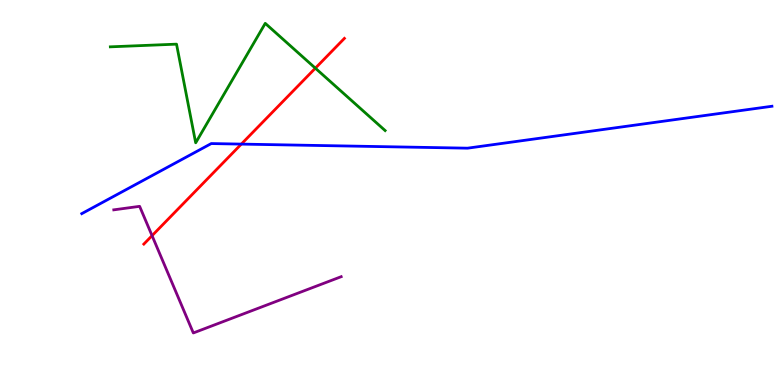[{'lines': ['blue', 'red'], 'intersections': [{'x': 3.11, 'y': 6.26}]}, {'lines': ['green', 'red'], 'intersections': [{'x': 4.07, 'y': 8.23}]}, {'lines': ['purple', 'red'], 'intersections': [{'x': 1.96, 'y': 3.88}]}, {'lines': ['blue', 'green'], 'intersections': []}, {'lines': ['blue', 'purple'], 'intersections': []}, {'lines': ['green', 'purple'], 'intersections': []}]